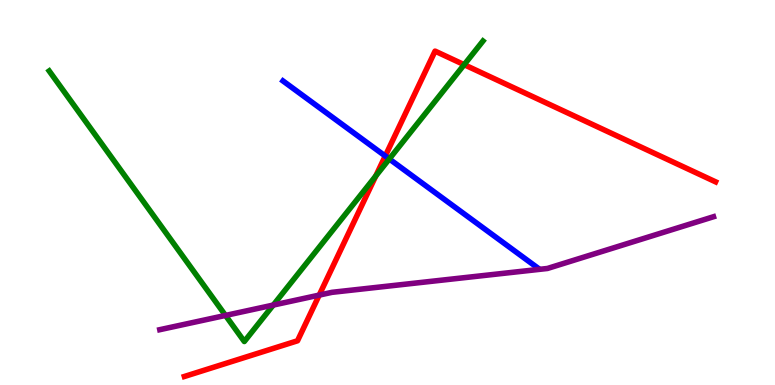[{'lines': ['blue', 'red'], 'intersections': [{'x': 4.97, 'y': 5.95}]}, {'lines': ['green', 'red'], 'intersections': [{'x': 4.85, 'y': 5.43}, {'x': 5.99, 'y': 8.32}]}, {'lines': ['purple', 'red'], 'intersections': [{'x': 4.12, 'y': 2.33}]}, {'lines': ['blue', 'green'], 'intersections': [{'x': 5.02, 'y': 5.87}]}, {'lines': ['blue', 'purple'], 'intersections': []}, {'lines': ['green', 'purple'], 'intersections': [{'x': 2.91, 'y': 1.81}, {'x': 3.53, 'y': 2.08}]}]